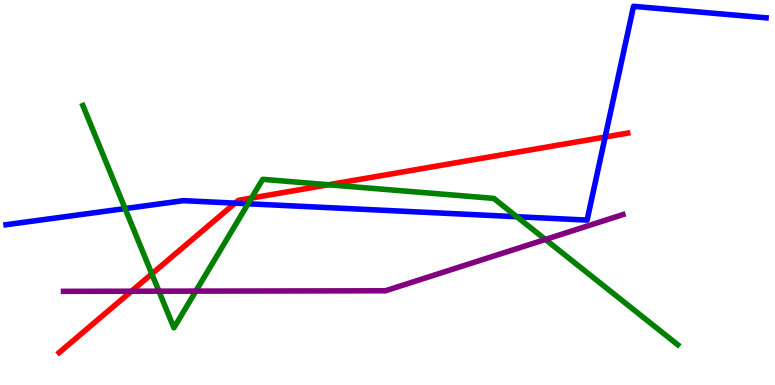[{'lines': ['blue', 'red'], 'intersections': [{'x': 3.03, 'y': 4.72}, {'x': 7.81, 'y': 6.44}]}, {'lines': ['green', 'red'], 'intersections': [{'x': 1.96, 'y': 2.89}, {'x': 3.24, 'y': 4.86}, {'x': 4.24, 'y': 5.2}]}, {'lines': ['purple', 'red'], 'intersections': [{'x': 1.7, 'y': 2.44}]}, {'lines': ['blue', 'green'], 'intersections': [{'x': 1.61, 'y': 4.58}, {'x': 3.2, 'y': 4.71}, {'x': 6.67, 'y': 4.37}]}, {'lines': ['blue', 'purple'], 'intersections': []}, {'lines': ['green', 'purple'], 'intersections': [{'x': 2.05, 'y': 2.44}, {'x': 2.53, 'y': 2.44}, {'x': 7.04, 'y': 3.78}]}]